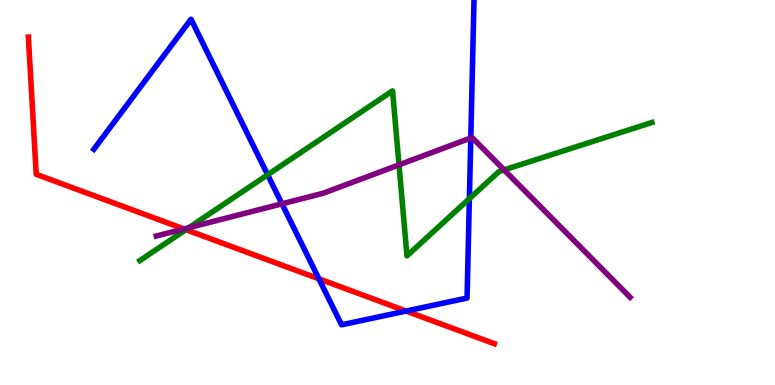[{'lines': ['blue', 'red'], 'intersections': [{'x': 4.12, 'y': 2.76}, {'x': 5.24, 'y': 1.92}]}, {'lines': ['green', 'red'], 'intersections': [{'x': 2.4, 'y': 4.03}]}, {'lines': ['purple', 'red'], 'intersections': [{'x': 2.37, 'y': 4.05}]}, {'lines': ['blue', 'green'], 'intersections': [{'x': 3.45, 'y': 5.46}, {'x': 6.06, 'y': 4.84}]}, {'lines': ['blue', 'purple'], 'intersections': [{'x': 3.64, 'y': 4.71}, {'x': 6.07, 'y': 6.42}]}, {'lines': ['green', 'purple'], 'intersections': [{'x': 2.44, 'y': 4.09}, {'x': 5.15, 'y': 5.72}, {'x': 6.5, 'y': 5.59}]}]